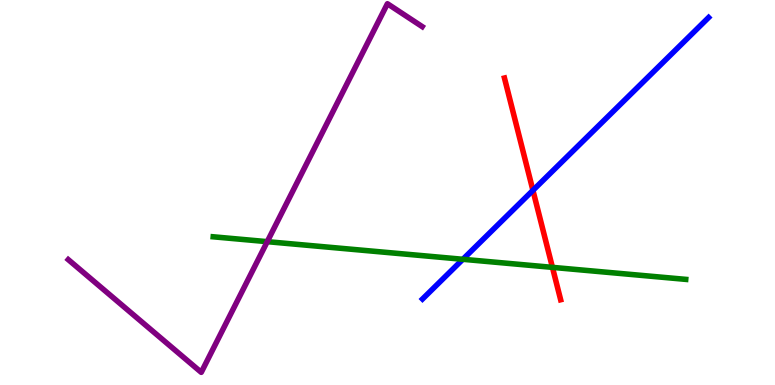[{'lines': ['blue', 'red'], 'intersections': [{'x': 6.88, 'y': 5.06}]}, {'lines': ['green', 'red'], 'intersections': [{'x': 7.13, 'y': 3.06}]}, {'lines': ['purple', 'red'], 'intersections': []}, {'lines': ['blue', 'green'], 'intersections': [{'x': 5.97, 'y': 3.27}]}, {'lines': ['blue', 'purple'], 'intersections': []}, {'lines': ['green', 'purple'], 'intersections': [{'x': 3.45, 'y': 3.72}]}]